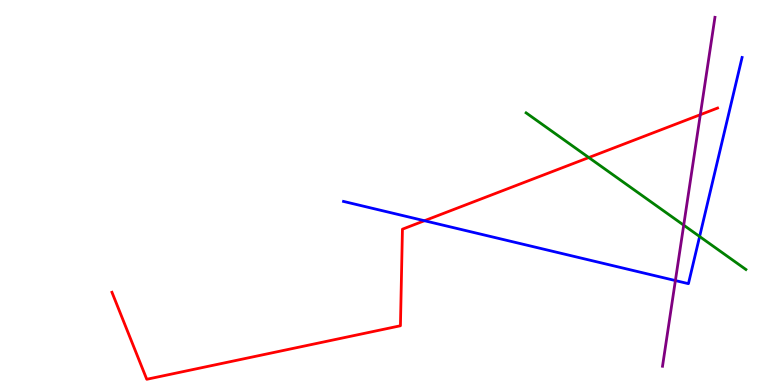[{'lines': ['blue', 'red'], 'intersections': [{'x': 5.48, 'y': 4.27}]}, {'lines': ['green', 'red'], 'intersections': [{'x': 7.6, 'y': 5.91}]}, {'lines': ['purple', 'red'], 'intersections': [{'x': 9.04, 'y': 7.02}]}, {'lines': ['blue', 'green'], 'intersections': [{'x': 9.03, 'y': 3.86}]}, {'lines': ['blue', 'purple'], 'intersections': [{'x': 8.71, 'y': 2.71}]}, {'lines': ['green', 'purple'], 'intersections': [{'x': 8.82, 'y': 4.15}]}]